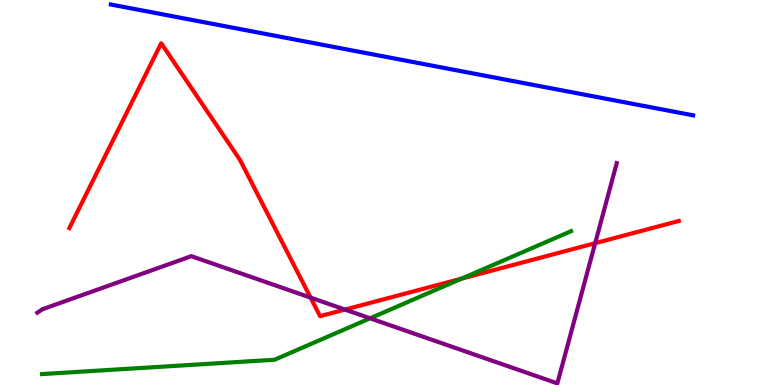[{'lines': ['blue', 'red'], 'intersections': []}, {'lines': ['green', 'red'], 'intersections': [{'x': 5.96, 'y': 2.76}]}, {'lines': ['purple', 'red'], 'intersections': [{'x': 4.01, 'y': 2.27}, {'x': 4.45, 'y': 1.96}, {'x': 7.68, 'y': 3.68}]}, {'lines': ['blue', 'green'], 'intersections': []}, {'lines': ['blue', 'purple'], 'intersections': []}, {'lines': ['green', 'purple'], 'intersections': [{'x': 4.78, 'y': 1.73}]}]